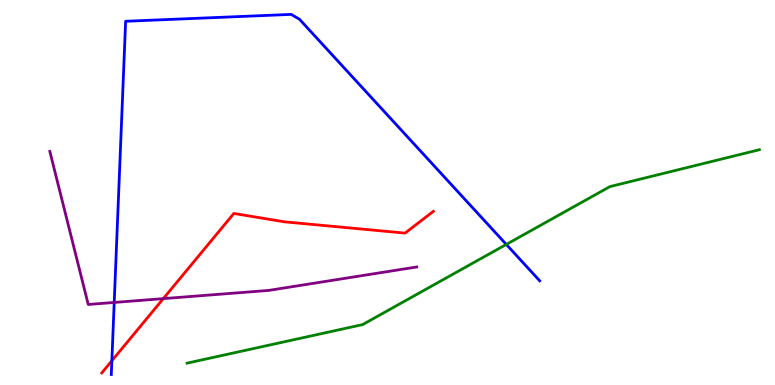[{'lines': ['blue', 'red'], 'intersections': [{'x': 1.44, 'y': 0.63}]}, {'lines': ['green', 'red'], 'intersections': []}, {'lines': ['purple', 'red'], 'intersections': [{'x': 2.11, 'y': 2.24}]}, {'lines': ['blue', 'green'], 'intersections': [{'x': 6.53, 'y': 3.65}]}, {'lines': ['blue', 'purple'], 'intersections': [{'x': 1.47, 'y': 2.14}]}, {'lines': ['green', 'purple'], 'intersections': []}]